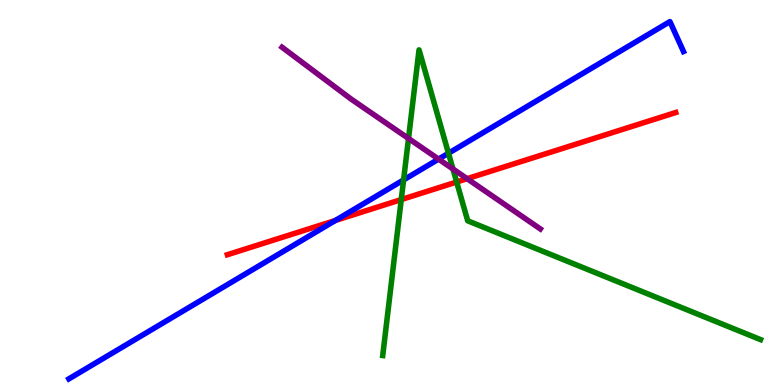[{'lines': ['blue', 'red'], 'intersections': [{'x': 4.33, 'y': 4.27}]}, {'lines': ['green', 'red'], 'intersections': [{'x': 5.18, 'y': 4.82}, {'x': 5.89, 'y': 5.27}]}, {'lines': ['purple', 'red'], 'intersections': [{'x': 6.03, 'y': 5.36}]}, {'lines': ['blue', 'green'], 'intersections': [{'x': 5.21, 'y': 5.33}, {'x': 5.79, 'y': 6.02}]}, {'lines': ['blue', 'purple'], 'intersections': [{'x': 5.66, 'y': 5.87}]}, {'lines': ['green', 'purple'], 'intersections': [{'x': 5.27, 'y': 6.4}, {'x': 5.84, 'y': 5.61}]}]